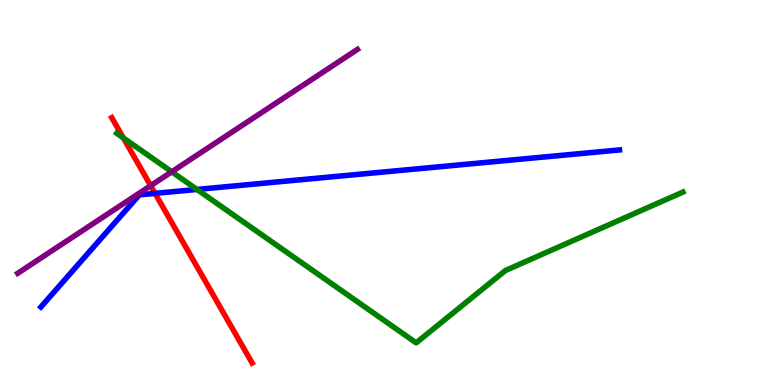[{'lines': ['blue', 'red'], 'intersections': [{'x': 2.0, 'y': 4.98}]}, {'lines': ['green', 'red'], 'intersections': [{'x': 1.59, 'y': 6.42}]}, {'lines': ['purple', 'red'], 'intersections': [{'x': 1.94, 'y': 5.18}]}, {'lines': ['blue', 'green'], 'intersections': [{'x': 2.54, 'y': 5.08}]}, {'lines': ['blue', 'purple'], 'intersections': []}, {'lines': ['green', 'purple'], 'intersections': [{'x': 2.22, 'y': 5.54}]}]